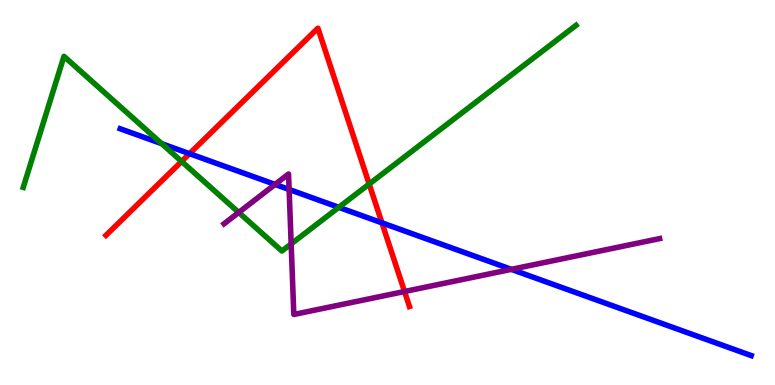[{'lines': ['blue', 'red'], 'intersections': [{'x': 2.45, 'y': 6.01}, {'x': 4.93, 'y': 4.21}]}, {'lines': ['green', 'red'], 'intersections': [{'x': 2.34, 'y': 5.81}, {'x': 4.76, 'y': 5.22}]}, {'lines': ['purple', 'red'], 'intersections': [{'x': 5.22, 'y': 2.43}]}, {'lines': ['blue', 'green'], 'intersections': [{'x': 2.09, 'y': 6.27}, {'x': 4.37, 'y': 4.61}]}, {'lines': ['blue', 'purple'], 'intersections': [{'x': 3.55, 'y': 5.21}, {'x': 3.73, 'y': 5.08}, {'x': 6.6, 'y': 3.0}]}, {'lines': ['green', 'purple'], 'intersections': [{'x': 3.08, 'y': 4.48}, {'x': 3.76, 'y': 3.67}]}]